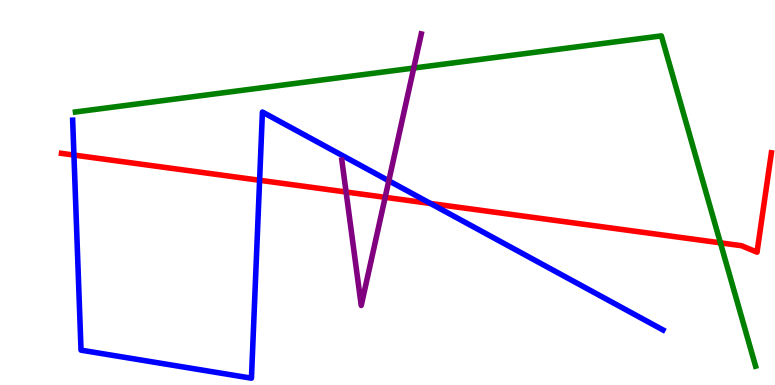[{'lines': ['blue', 'red'], 'intersections': [{'x': 0.954, 'y': 5.97}, {'x': 3.35, 'y': 5.32}, {'x': 5.55, 'y': 4.71}]}, {'lines': ['green', 'red'], 'intersections': [{'x': 9.3, 'y': 3.69}]}, {'lines': ['purple', 'red'], 'intersections': [{'x': 4.47, 'y': 5.01}, {'x': 4.97, 'y': 4.87}]}, {'lines': ['blue', 'green'], 'intersections': []}, {'lines': ['blue', 'purple'], 'intersections': [{'x': 5.02, 'y': 5.3}]}, {'lines': ['green', 'purple'], 'intersections': [{'x': 5.34, 'y': 8.23}]}]